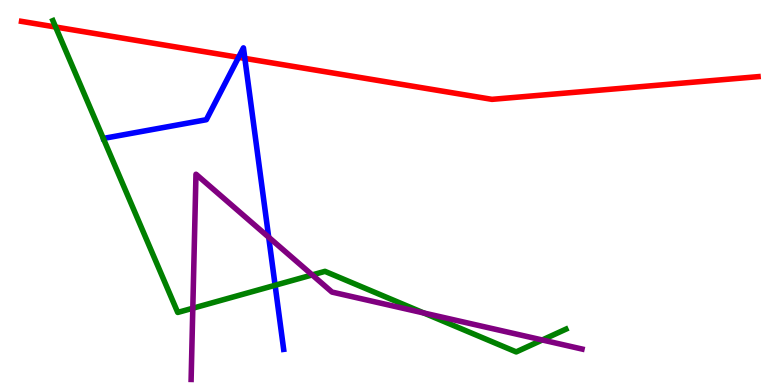[{'lines': ['blue', 'red'], 'intersections': [{'x': 3.08, 'y': 8.51}, {'x': 3.16, 'y': 8.48}]}, {'lines': ['green', 'red'], 'intersections': [{'x': 0.718, 'y': 9.3}]}, {'lines': ['purple', 'red'], 'intersections': []}, {'lines': ['blue', 'green'], 'intersections': [{'x': 3.55, 'y': 2.59}]}, {'lines': ['blue', 'purple'], 'intersections': [{'x': 3.47, 'y': 3.84}]}, {'lines': ['green', 'purple'], 'intersections': [{'x': 2.49, 'y': 1.99}, {'x': 4.03, 'y': 2.86}, {'x': 5.47, 'y': 1.87}, {'x': 7.0, 'y': 1.17}]}]